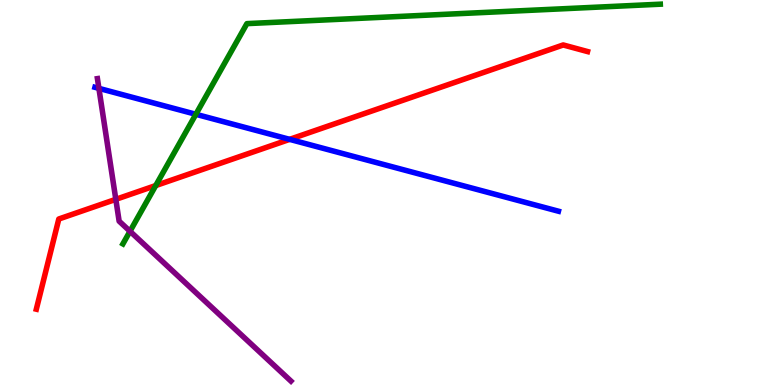[{'lines': ['blue', 'red'], 'intersections': [{'x': 3.74, 'y': 6.38}]}, {'lines': ['green', 'red'], 'intersections': [{'x': 2.01, 'y': 5.18}]}, {'lines': ['purple', 'red'], 'intersections': [{'x': 1.49, 'y': 4.82}]}, {'lines': ['blue', 'green'], 'intersections': [{'x': 2.53, 'y': 7.03}]}, {'lines': ['blue', 'purple'], 'intersections': [{'x': 1.28, 'y': 7.7}]}, {'lines': ['green', 'purple'], 'intersections': [{'x': 1.68, 'y': 3.99}]}]